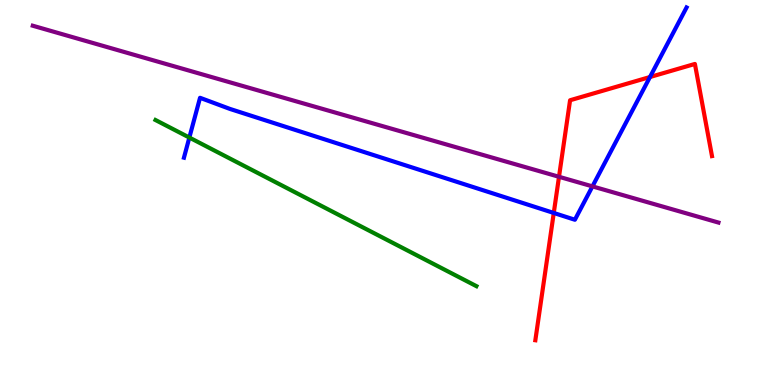[{'lines': ['blue', 'red'], 'intersections': [{'x': 7.15, 'y': 4.47}, {'x': 8.39, 'y': 8.0}]}, {'lines': ['green', 'red'], 'intersections': []}, {'lines': ['purple', 'red'], 'intersections': [{'x': 7.21, 'y': 5.41}]}, {'lines': ['blue', 'green'], 'intersections': [{'x': 2.44, 'y': 6.43}]}, {'lines': ['blue', 'purple'], 'intersections': [{'x': 7.64, 'y': 5.16}]}, {'lines': ['green', 'purple'], 'intersections': []}]